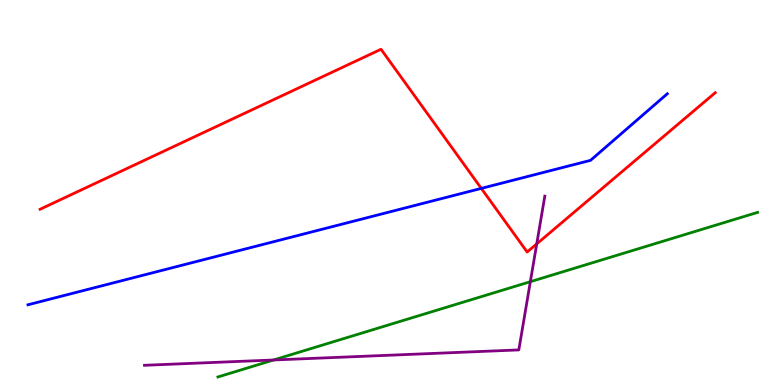[{'lines': ['blue', 'red'], 'intersections': [{'x': 6.21, 'y': 5.11}]}, {'lines': ['green', 'red'], 'intersections': []}, {'lines': ['purple', 'red'], 'intersections': [{'x': 6.93, 'y': 3.67}]}, {'lines': ['blue', 'green'], 'intersections': []}, {'lines': ['blue', 'purple'], 'intersections': []}, {'lines': ['green', 'purple'], 'intersections': [{'x': 3.53, 'y': 0.65}, {'x': 6.84, 'y': 2.68}]}]